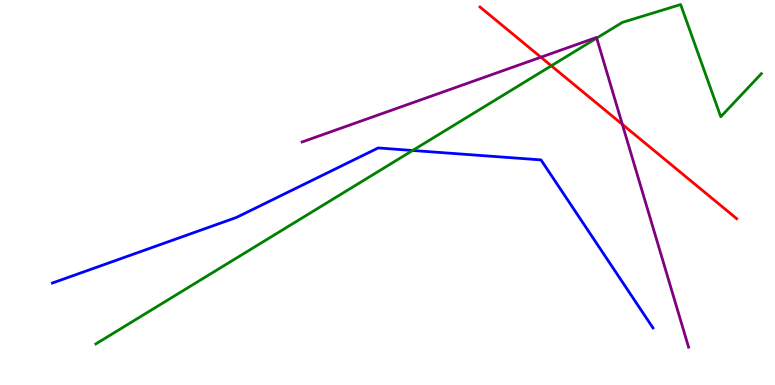[{'lines': ['blue', 'red'], 'intersections': []}, {'lines': ['green', 'red'], 'intersections': [{'x': 7.11, 'y': 8.29}]}, {'lines': ['purple', 'red'], 'intersections': [{'x': 6.98, 'y': 8.51}, {'x': 8.03, 'y': 6.77}]}, {'lines': ['blue', 'green'], 'intersections': [{'x': 5.32, 'y': 6.09}]}, {'lines': ['blue', 'purple'], 'intersections': []}, {'lines': ['green', 'purple'], 'intersections': [{'x': 7.7, 'y': 9.01}]}]